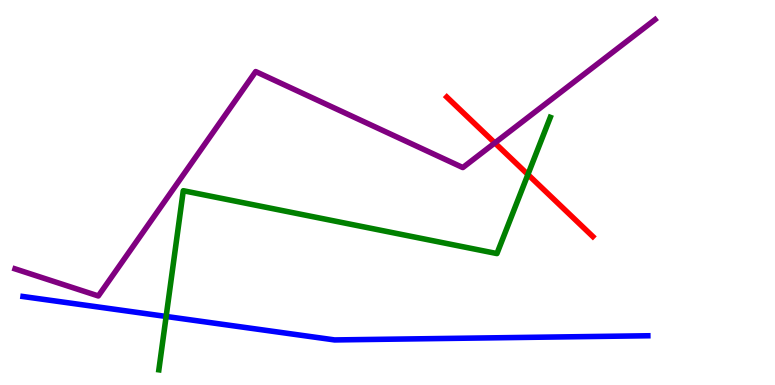[{'lines': ['blue', 'red'], 'intersections': []}, {'lines': ['green', 'red'], 'intersections': [{'x': 6.81, 'y': 5.47}]}, {'lines': ['purple', 'red'], 'intersections': [{'x': 6.38, 'y': 6.29}]}, {'lines': ['blue', 'green'], 'intersections': [{'x': 2.14, 'y': 1.78}]}, {'lines': ['blue', 'purple'], 'intersections': []}, {'lines': ['green', 'purple'], 'intersections': []}]